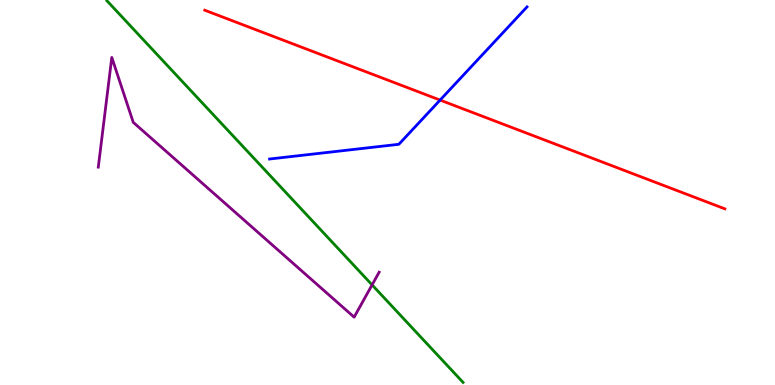[{'lines': ['blue', 'red'], 'intersections': [{'x': 5.68, 'y': 7.4}]}, {'lines': ['green', 'red'], 'intersections': []}, {'lines': ['purple', 'red'], 'intersections': []}, {'lines': ['blue', 'green'], 'intersections': []}, {'lines': ['blue', 'purple'], 'intersections': []}, {'lines': ['green', 'purple'], 'intersections': [{'x': 4.8, 'y': 2.6}]}]